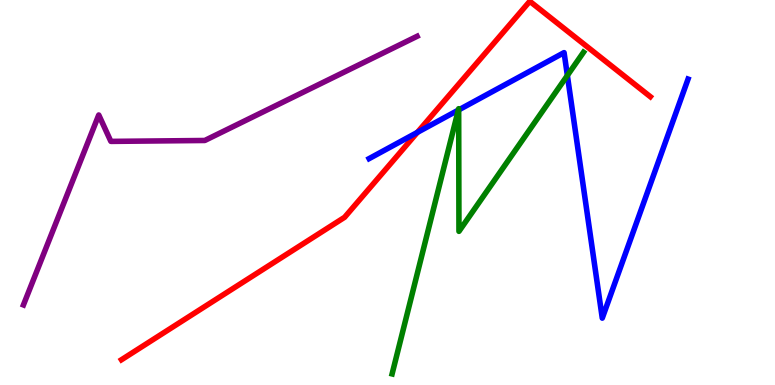[{'lines': ['blue', 'red'], 'intersections': [{'x': 5.39, 'y': 6.56}]}, {'lines': ['green', 'red'], 'intersections': []}, {'lines': ['purple', 'red'], 'intersections': []}, {'lines': ['blue', 'green'], 'intersections': [{'x': 5.91, 'y': 7.14}, {'x': 5.92, 'y': 7.14}, {'x': 7.32, 'y': 8.04}]}, {'lines': ['blue', 'purple'], 'intersections': []}, {'lines': ['green', 'purple'], 'intersections': []}]